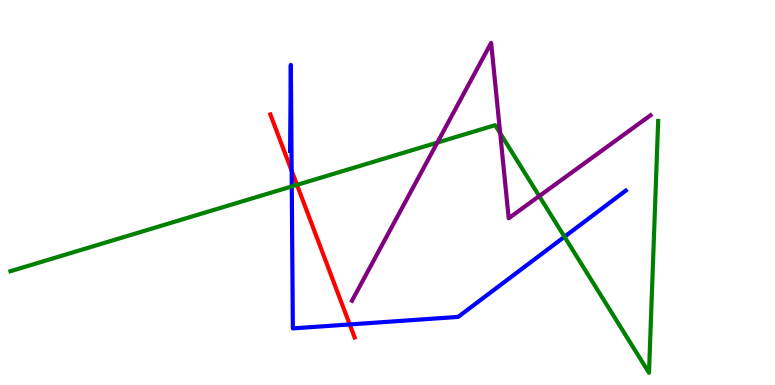[{'lines': ['blue', 'red'], 'intersections': [{'x': 3.76, 'y': 5.56}, {'x': 4.51, 'y': 1.57}]}, {'lines': ['green', 'red'], 'intersections': [{'x': 3.83, 'y': 5.2}]}, {'lines': ['purple', 'red'], 'intersections': []}, {'lines': ['blue', 'green'], 'intersections': [{'x': 3.76, 'y': 5.16}, {'x': 7.28, 'y': 3.85}]}, {'lines': ['blue', 'purple'], 'intersections': []}, {'lines': ['green', 'purple'], 'intersections': [{'x': 5.64, 'y': 6.3}, {'x': 6.45, 'y': 6.54}, {'x': 6.96, 'y': 4.91}]}]